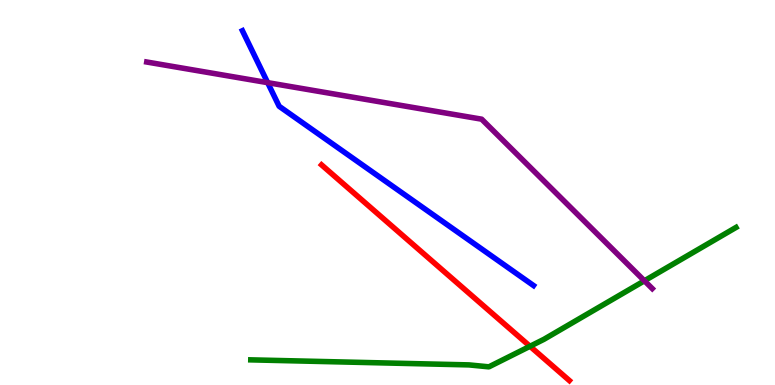[{'lines': ['blue', 'red'], 'intersections': []}, {'lines': ['green', 'red'], 'intersections': [{'x': 6.84, 'y': 1.01}]}, {'lines': ['purple', 'red'], 'intersections': []}, {'lines': ['blue', 'green'], 'intersections': []}, {'lines': ['blue', 'purple'], 'intersections': [{'x': 3.45, 'y': 7.85}]}, {'lines': ['green', 'purple'], 'intersections': [{'x': 8.31, 'y': 2.71}]}]